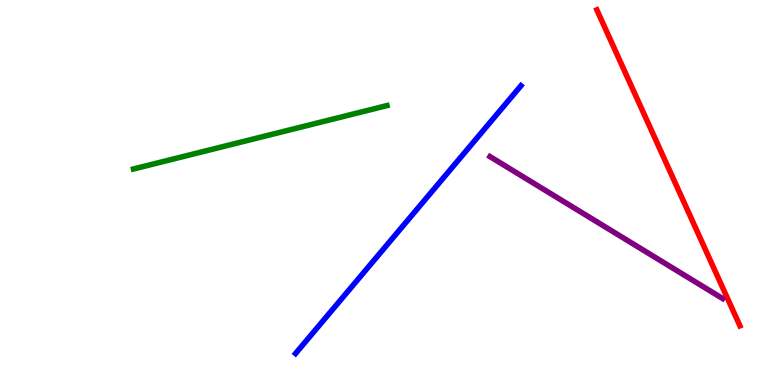[{'lines': ['blue', 'red'], 'intersections': []}, {'lines': ['green', 'red'], 'intersections': []}, {'lines': ['purple', 'red'], 'intersections': []}, {'lines': ['blue', 'green'], 'intersections': []}, {'lines': ['blue', 'purple'], 'intersections': []}, {'lines': ['green', 'purple'], 'intersections': []}]